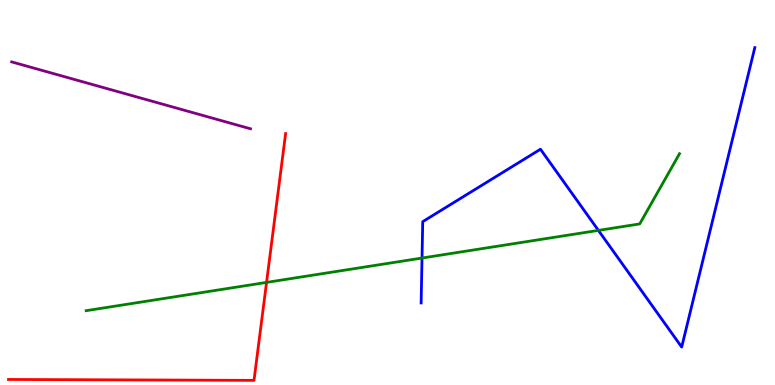[{'lines': ['blue', 'red'], 'intersections': []}, {'lines': ['green', 'red'], 'intersections': [{'x': 3.44, 'y': 2.66}]}, {'lines': ['purple', 'red'], 'intersections': []}, {'lines': ['blue', 'green'], 'intersections': [{'x': 5.45, 'y': 3.3}, {'x': 7.72, 'y': 4.02}]}, {'lines': ['blue', 'purple'], 'intersections': []}, {'lines': ['green', 'purple'], 'intersections': []}]